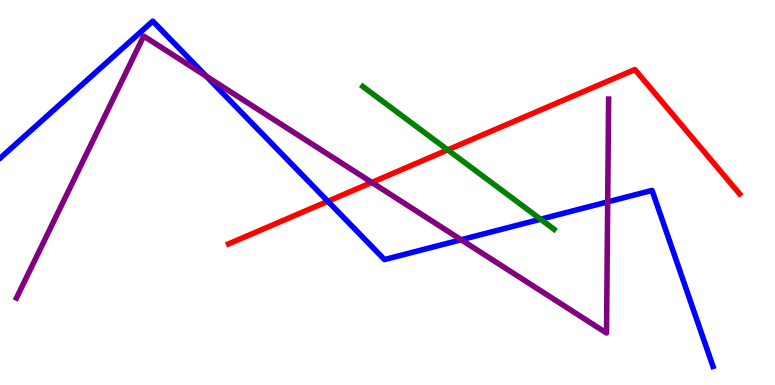[{'lines': ['blue', 'red'], 'intersections': [{'x': 4.23, 'y': 4.77}]}, {'lines': ['green', 'red'], 'intersections': [{'x': 5.78, 'y': 6.11}]}, {'lines': ['purple', 'red'], 'intersections': [{'x': 4.8, 'y': 5.26}]}, {'lines': ['blue', 'green'], 'intersections': [{'x': 6.98, 'y': 4.31}]}, {'lines': ['blue', 'purple'], 'intersections': [{'x': 2.66, 'y': 8.02}, {'x': 5.95, 'y': 3.77}, {'x': 7.84, 'y': 4.76}]}, {'lines': ['green', 'purple'], 'intersections': []}]